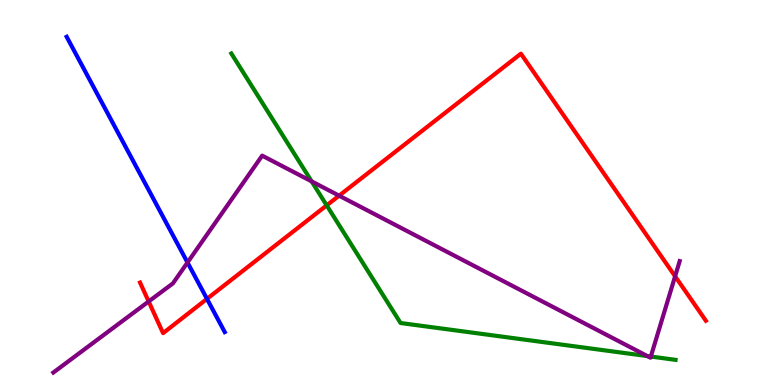[{'lines': ['blue', 'red'], 'intersections': [{'x': 2.67, 'y': 2.24}]}, {'lines': ['green', 'red'], 'intersections': [{'x': 4.22, 'y': 4.67}]}, {'lines': ['purple', 'red'], 'intersections': [{'x': 1.92, 'y': 2.17}, {'x': 4.38, 'y': 4.92}, {'x': 8.71, 'y': 2.82}]}, {'lines': ['blue', 'green'], 'intersections': []}, {'lines': ['blue', 'purple'], 'intersections': [{'x': 2.42, 'y': 3.18}]}, {'lines': ['green', 'purple'], 'intersections': [{'x': 4.02, 'y': 5.29}, {'x': 8.35, 'y': 0.751}, {'x': 8.4, 'y': 0.739}]}]